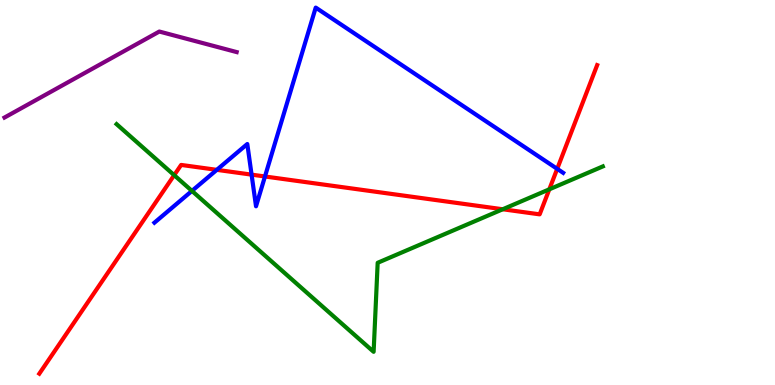[{'lines': ['blue', 'red'], 'intersections': [{'x': 2.8, 'y': 5.59}, {'x': 3.25, 'y': 5.46}, {'x': 3.42, 'y': 5.42}, {'x': 7.19, 'y': 5.61}]}, {'lines': ['green', 'red'], 'intersections': [{'x': 2.25, 'y': 5.45}, {'x': 6.49, 'y': 4.56}, {'x': 7.09, 'y': 5.08}]}, {'lines': ['purple', 'red'], 'intersections': []}, {'lines': ['blue', 'green'], 'intersections': [{'x': 2.48, 'y': 5.04}]}, {'lines': ['blue', 'purple'], 'intersections': []}, {'lines': ['green', 'purple'], 'intersections': []}]